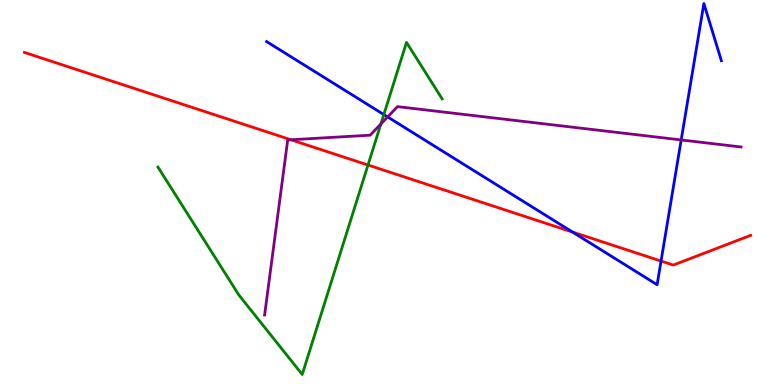[{'lines': ['blue', 'red'], 'intersections': [{'x': 7.39, 'y': 3.97}, {'x': 8.53, 'y': 3.22}]}, {'lines': ['green', 'red'], 'intersections': [{'x': 4.75, 'y': 5.71}]}, {'lines': ['purple', 'red'], 'intersections': [{'x': 3.75, 'y': 6.37}]}, {'lines': ['blue', 'green'], 'intersections': [{'x': 4.95, 'y': 7.02}]}, {'lines': ['blue', 'purple'], 'intersections': [{'x': 5.0, 'y': 6.96}, {'x': 8.79, 'y': 6.37}]}, {'lines': ['green', 'purple'], 'intersections': [{'x': 4.91, 'y': 6.78}]}]